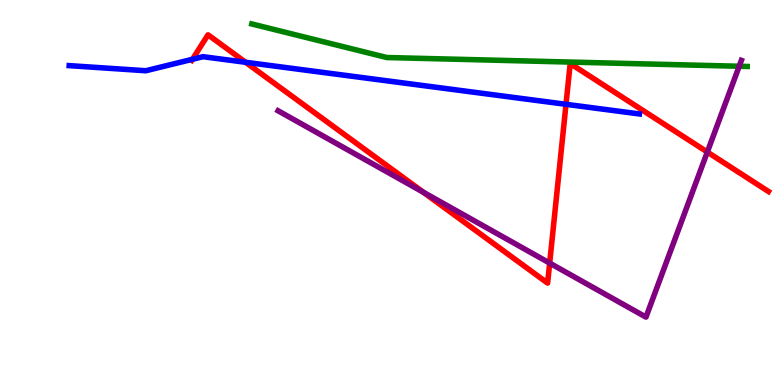[{'lines': ['blue', 'red'], 'intersections': [{'x': 2.48, 'y': 8.46}, {'x': 3.17, 'y': 8.38}, {'x': 7.3, 'y': 7.29}]}, {'lines': ['green', 'red'], 'intersections': []}, {'lines': ['purple', 'red'], 'intersections': [{'x': 5.46, 'y': 5.01}, {'x': 7.09, 'y': 3.17}, {'x': 9.13, 'y': 6.05}]}, {'lines': ['blue', 'green'], 'intersections': []}, {'lines': ['blue', 'purple'], 'intersections': []}, {'lines': ['green', 'purple'], 'intersections': [{'x': 9.54, 'y': 8.28}]}]